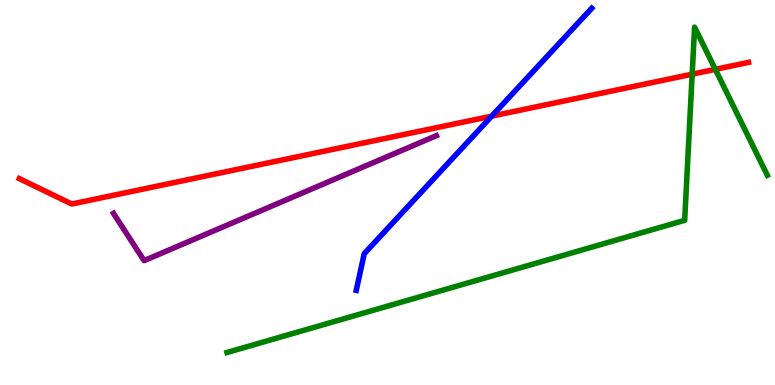[{'lines': ['blue', 'red'], 'intersections': [{'x': 6.34, 'y': 6.98}]}, {'lines': ['green', 'red'], 'intersections': [{'x': 8.93, 'y': 8.07}, {'x': 9.23, 'y': 8.2}]}, {'lines': ['purple', 'red'], 'intersections': []}, {'lines': ['blue', 'green'], 'intersections': []}, {'lines': ['blue', 'purple'], 'intersections': []}, {'lines': ['green', 'purple'], 'intersections': []}]